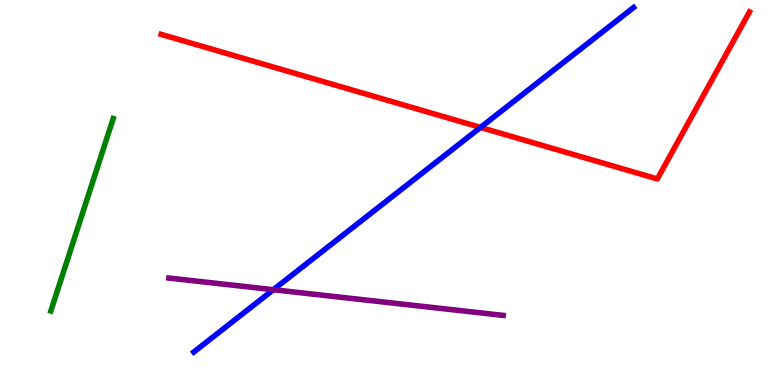[{'lines': ['blue', 'red'], 'intersections': [{'x': 6.2, 'y': 6.69}]}, {'lines': ['green', 'red'], 'intersections': []}, {'lines': ['purple', 'red'], 'intersections': []}, {'lines': ['blue', 'green'], 'intersections': []}, {'lines': ['blue', 'purple'], 'intersections': [{'x': 3.53, 'y': 2.48}]}, {'lines': ['green', 'purple'], 'intersections': []}]